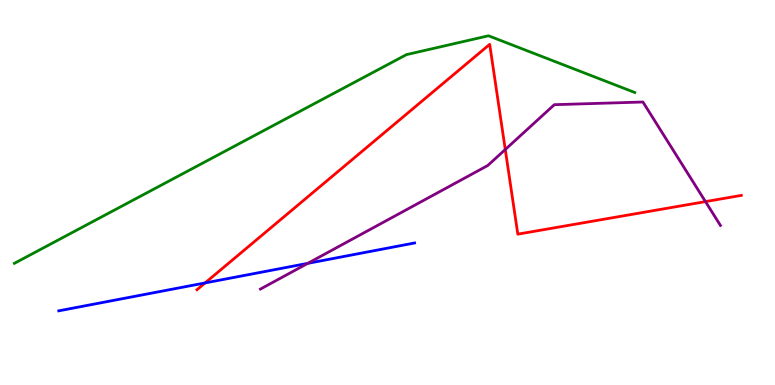[{'lines': ['blue', 'red'], 'intersections': [{'x': 2.65, 'y': 2.65}]}, {'lines': ['green', 'red'], 'intersections': []}, {'lines': ['purple', 'red'], 'intersections': [{'x': 6.52, 'y': 6.12}, {'x': 9.1, 'y': 4.76}]}, {'lines': ['blue', 'green'], 'intersections': []}, {'lines': ['blue', 'purple'], 'intersections': [{'x': 3.97, 'y': 3.16}]}, {'lines': ['green', 'purple'], 'intersections': []}]